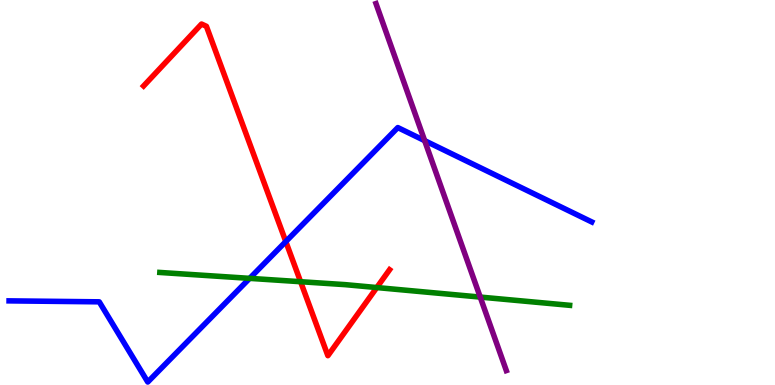[{'lines': ['blue', 'red'], 'intersections': [{'x': 3.69, 'y': 3.73}]}, {'lines': ['green', 'red'], 'intersections': [{'x': 3.88, 'y': 2.68}, {'x': 4.86, 'y': 2.53}]}, {'lines': ['purple', 'red'], 'intersections': []}, {'lines': ['blue', 'green'], 'intersections': [{'x': 3.22, 'y': 2.77}]}, {'lines': ['blue', 'purple'], 'intersections': [{'x': 5.48, 'y': 6.35}]}, {'lines': ['green', 'purple'], 'intersections': [{'x': 6.2, 'y': 2.28}]}]